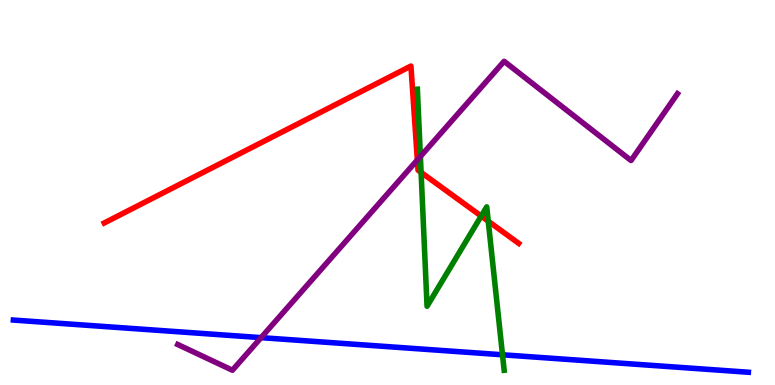[{'lines': ['blue', 'red'], 'intersections': []}, {'lines': ['green', 'red'], 'intersections': [{'x': 5.43, 'y': 5.52}, {'x': 6.21, 'y': 4.39}, {'x': 6.3, 'y': 4.25}]}, {'lines': ['purple', 'red'], 'intersections': [{'x': 5.39, 'y': 5.85}]}, {'lines': ['blue', 'green'], 'intersections': [{'x': 6.48, 'y': 0.785}]}, {'lines': ['blue', 'purple'], 'intersections': [{'x': 3.37, 'y': 1.23}]}, {'lines': ['green', 'purple'], 'intersections': [{'x': 5.42, 'y': 5.93}]}]